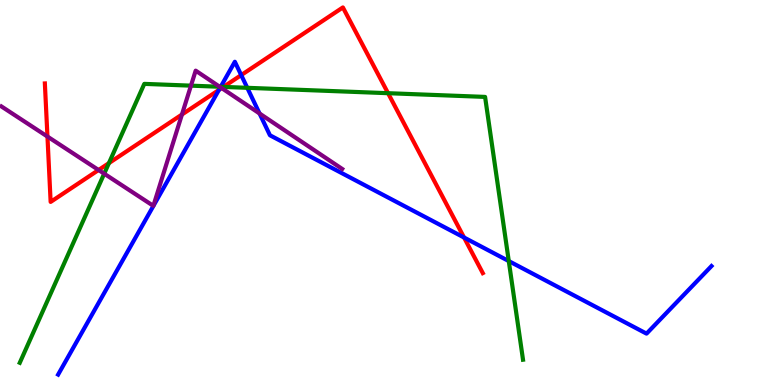[{'lines': ['blue', 'red'], 'intersections': [{'x': 2.83, 'y': 7.66}, {'x': 3.11, 'y': 8.05}, {'x': 5.99, 'y': 3.83}]}, {'lines': ['green', 'red'], 'intersections': [{'x': 1.41, 'y': 5.76}, {'x': 2.88, 'y': 7.74}, {'x': 5.01, 'y': 7.58}]}, {'lines': ['purple', 'red'], 'intersections': [{'x': 0.612, 'y': 6.45}, {'x': 1.27, 'y': 5.58}, {'x': 2.35, 'y': 7.03}, {'x': 2.86, 'y': 7.71}]}, {'lines': ['blue', 'green'], 'intersections': [{'x': 2.85, 'y': 7.75}, {'x': 3.19, 'y': 7.72}, {'x': 6.56, 'y': 3.22}]}, {'lines': ['blue', 'purple'], 'intersections': [{'x': 2.84, 'y': 7.73}, {'x': 3.35, 'y': 7.05}]}, {'lines': ['green', 'purple'], 'intersections': [{'x': 1.34, 'y': 5.49}, {'x': 2.46, 'y': 7.78}, {'x': 2.83, 'y': 7.75}]}]